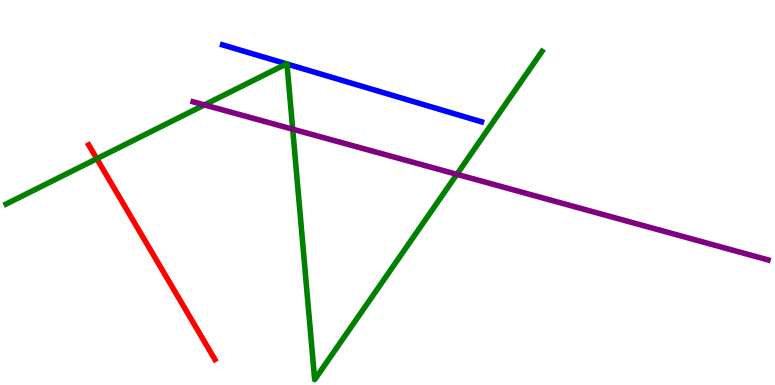[{'lines': ['blue', 'red'], 'intersections': []}, {'lines': ['green', 'red'], 'intersections': [{'x': 1.25, 'y': 5.88}]}, {'lines': ['purple', 'red'], 'intersections': []}, {'lines': ['blue', 'green'], 'intersections': [{'x': 3.7, 'y': 8.34}, {'x': 3.7, 'y': 8.34}]}, {'lines': ['blue', 'purple'], 'intersections': []}, {'lines': ['green', 'purple'], 'intersections': [{'x': 2.64, 'y': 7.28}, {'x': 3.78, 'y': 6.64}, {'x': 5.9, 'y': 5.47}]}]